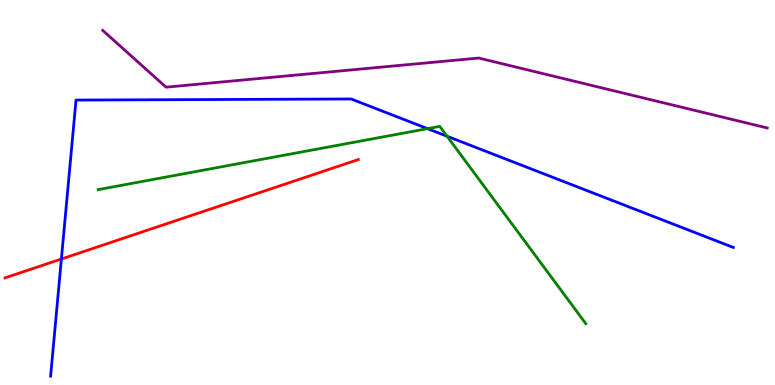[{'lines': ['blue', 'red'], 'intersections': [{'x': 0.792, 'y': 3.27}]}, {'lines': ['green', 'red'], 'intersections': []}, {'lines': ['purple', 'red'], 'intersections': []}, {'lines': ['blue', 'green'], 'intersections': [{'x': 5.52, 'y': 6.66}, {'x': 5.77, 'y': 6.46}]}, {'lines': ['blue', 'purple'], 'intersections': []}, {'lines': ['green', 'purple'], 'intersections': []}]